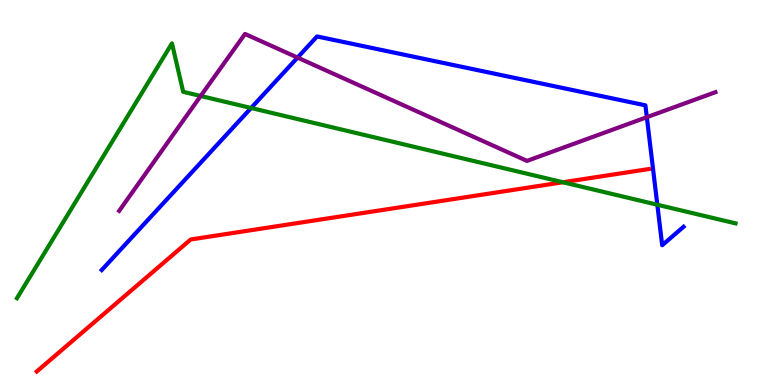[{'lines': ['blue', 'red'], 'intersections': []}, {'lines': ['green', 'red'], 'intersections': [{'x': 7.26, 'y': 5.27}]}, {'lines': ['purple', 'red'], 'intersections': []}, {'lines': ['blue', 'green'], 'intersections': [{'x': 3.24, 'y': 7.2}, {'x': 8.48, 'y': 4.68}]}, {'lines': ['blue', 'purple'], 'intersections': [{'x': 3.84, 'y': 8.5}, {'x': 8.35, 'y': 6.96}]}, {'lines': ['green', 'purple'], 'intersections': [{'x': 2.59, 'y': 7.51}]}]